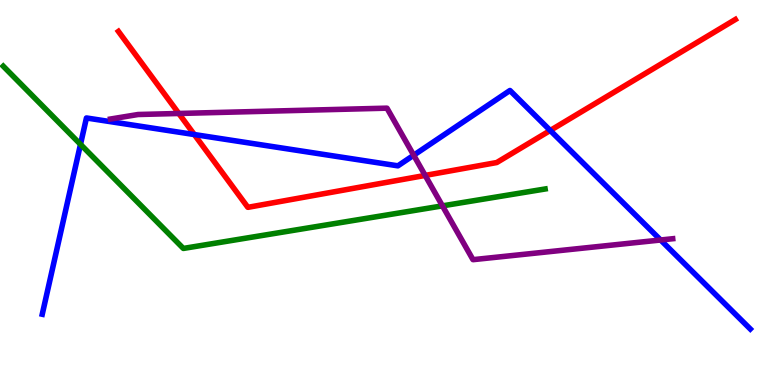[{'lines': ['blue', 'red'], 'intersections': [{'x': 2.51, 'y': 6.51}, {'x': 7.1, 'y': 6.61}]}, {'lines': ['green', 'red'], 'intersections': []}, {'lines': ['purple', 'red'], 'intersections': [{'x': 2.31, 'y': 7.05}, {'x': 5.49, 'y': 5.44}]}, {'lines': ['blue', 'green'], 'intersections': [{'x': 1.04, 'y': 6.25}]}, {'lines': ['blue', 'purple'], 'intersections': [{'x': 5.34, 'y': 5.97}, {'x': 8.52, 'y': 3.77}]}, {'lines': ['green', 'purple'], 'intersections': [{'x': 5.71, 'y': 4.65}]}]